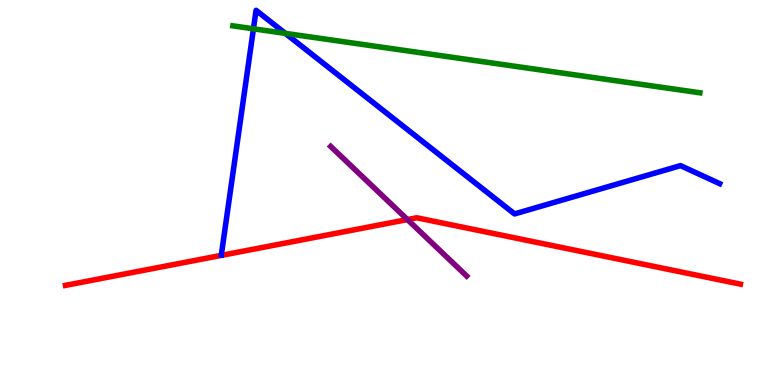[{'lines': ['blue', 'red'], 'intersections': []}, {'lines': ['green', 'red'], 'intersections': []}, {'lines': ['purple', 'red'], 'intersections': [{'x': 5.26, 'y': 4.3}]}, {'lines': ['blue', 'green'], 'intersections': [{'x': 3.27, 'y': 9.25}, {'x': 3.68, 'y': 9.13}]}, {'lines': ['blue', 'purple'], 'intersections': []}, {'lines': ['green', 'purple'], 'intersections': []}]